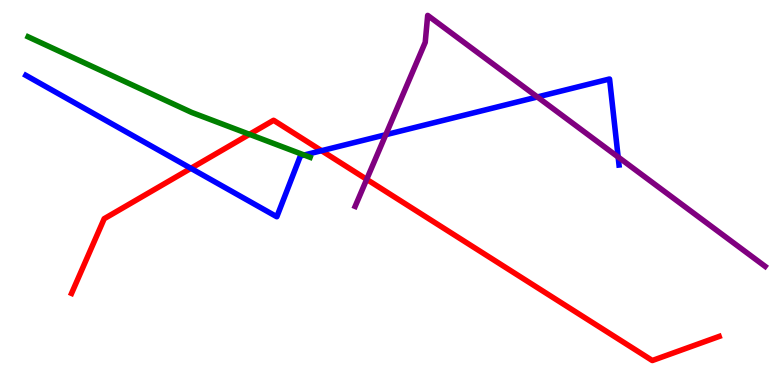[{'lines': ['blue', 'red'], 'intersections': [{'x': 2.46, 'y': 5.63}, {'x': 4.15, 'y': 6.09}]}, {'lines': ['green', 'red'], 'intersections': [{'x': 3.22, 'y': 6.51}]}, {'lines': ['purple', 'red'], 'intersections': [{'x': 4.73, 'y': 5.34}]}, {'lines': ['blue', 'green'], 'intersections': [{'x': 3.92, 'y': 5.97}]}, {'lines': ['blue', 'purple'], 'intersections': [{'x': 4.98, 'y': 6.5}, {'x': 6.93, 'y': 7.48}, {'x': 7.98, 'y': 5.92}]}, {'lines': ['green', 'purple'], 'intersections': []}]